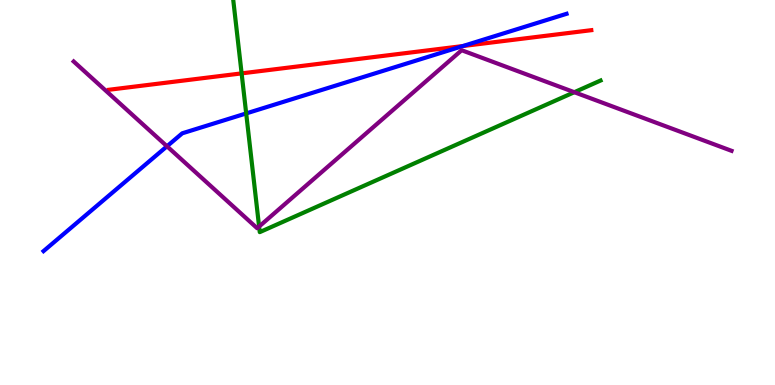[{'lines': ['blue', 'red'], 'intersections': [{'x': 5.97, 'y': 8.8}]}, {'lines': ['green', 'red'], 'intersections': [{'x': 3.12, 'y': 8.09}]}, {'lines': ['purple', 'red'], 'intersections': []}, {'lines': ['blue', 'green'], 'intersections': [{'x': 3.18, 'y': 7.05}]}, {'lines': ['blue', 'purple'], 'intersections': [{'x': 2.15, 'y': 6.2}]}, {'lines': ['green', 'purple'], 'intersections': [{'x': 3.34, 'y': 4.12}, {'x': 7.41, 'y': 7.6}]}]